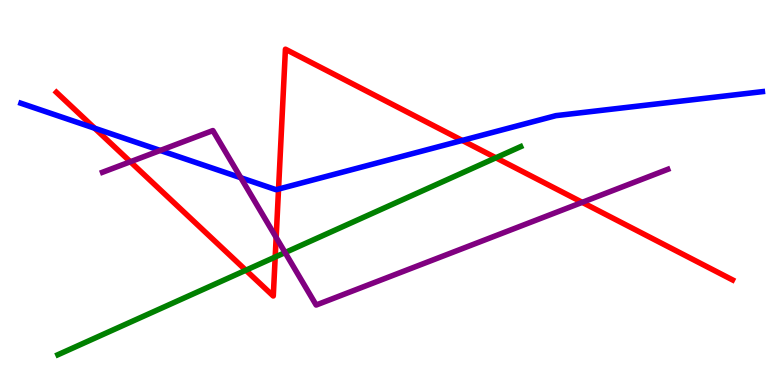[{'lines': ['blue', 'red'], 'intersections': [{'x': 1.22, 'y': 6.67}, {'x': 3.59, 'y': 5.09}, {'x': 5.96, 'y': 6.35}]}, {'lines': ['green', 'red'], 'intersections': [{'x': 3.17, 'y': 2.98}, {'x': 3.55, 'y': 3.32}, {'x': 6.4, 'y': 5.9}]}, {'lines': ['purple', 'red'], 'intersections': [{'x': 1.68, 'y': 5.8}, {'x': 3.56, 'y': 3.83}, {'x': 7.51, 'y': 4.74}]}, {'lines': ['blue', 'green'], 'intersections': []}, {'lines': ['blue', 'purple'], 'intersections': [{'x': 2.07, 'y': 6.09}, {'x': 3.11, 'y': 5.38}]}, {'lines': ['green', 'purple'], 'intersections': [{'x': 3.68, 'y': 3.44}]}]